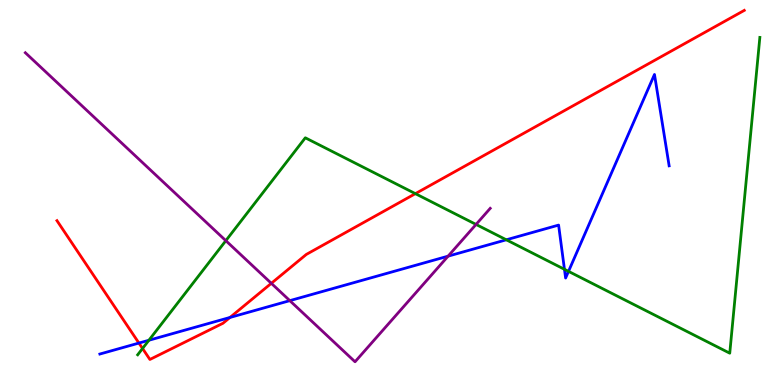[{'lines': ['blue', 'red'], 'intersections': [{'x': 1.79, 'y': 1.09}, {'x': 2.97, 'y': 1.75}]}, {'lines': ['green', 'red'], 'intersections': [{'x': 1.84, 'y': 0.949}, {'x': 5.36, 'y': 4.97}]}, {'lines': ['purple', 'red'], 'intersections': [{'x': 3.5, 'y': 2.64}]}, {'lines': ['blue', 'green'], 'intersections': [{'x': 1.92, 'y': 1.16}, {'x': 6.53, 'y': 3.77}, {'x': 7.28, 'y': 3.01}, {'x': 7.34, 'y': 2.95}]}, {'lines': ['blue', 'purple'], 'intersections': [{'x': 3.74, 'y': 2.19}, {'x': 5.78, 'y': 3.35}]}, {'lines': ['green', 'purple'], 'intersections': [{'x': 2.91, 'y': 3.75}, {'x': 6.14, 'y': 4.17}]}]